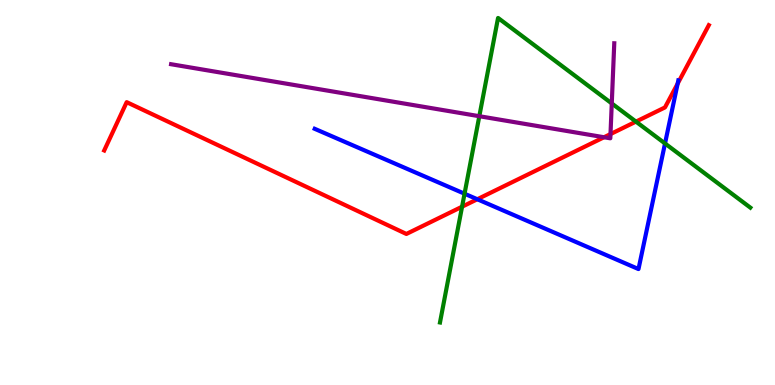[{'lines': ['blue', 'red'], 'intersections': [{'x': 6.16, 'y': 4.82}, {'x': 8.74, 'y': 7.83}]}, {'lines': ['green', 'red'], 'intersections': [{'x': 5.96, 'y': 4.63}, {'x': 8.21, 'y': 6.84}]}, {'lines': ['purple', 'red'], 'intersections': [{'x': 7.79, 'y': 6.44}, {'x': 7.88, 'y': 6.52}]}, {'lines': ['blue', 'green'], 'intersections': [{'x': 5.99, 'y': 4.97}, {'x': 8.58, 'y': 6.27}]}, {'lines': ['blue', 'purple'], 'intersections': []}, {'lines': ['green', 'purple'], 'intersections': [{'x': 6.18, 'y': 6.98}, {'x': 7.89, 'y': 7.31}]}]